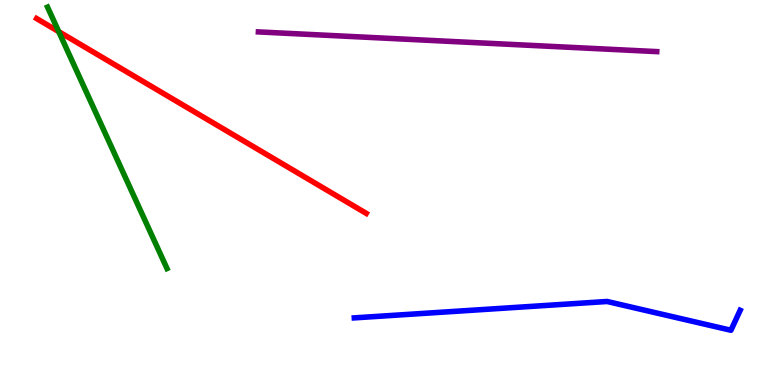[{'lines': ['blue', 'red'], 'intersections': []}, {'lines': ['green', 'red'], 'intersections': [{'x': 0.758, 'y': 9.18}]}, {'lines': ['purple', 'red'], 'intersections': []}, {'lines': ['blue', 'green'], 'intersections': []}, {'lines': ['blue', 'purple'], 'intersections': []}, {'lines': ['green', 'purple'], 'intersections': []}]